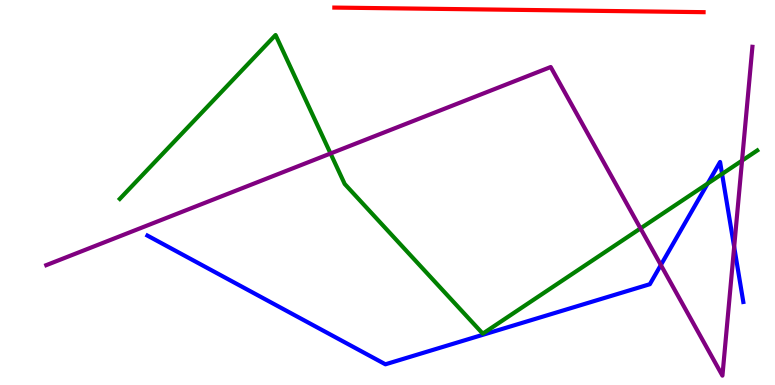[{'lines': ['blue', 'red'], 'intersections': []}, {'lines': ['green', 'red'], 'intersections': []}, {'lines': ['purple', 'red'], 'intersections': []}, {'lines': ['blue', 'green'], 'intersections': [{'x': 9.13, 'y': 5.23}, {'x': 9.32, 'y': 5.48}]}, {'lines': ['blue', 'purple'], 'intersections': [{'x': 8.53, 'y': 3.12}, {'x': 9.47, 'y': 3.59}]}, {'lines': ['green', 'purple'], 'intersections': [{'x': 4.27, 'y': 6.01}, {'x': 8.26, 'y': 4.07}, {'x': 9.57, 'y': 5.83}]}]